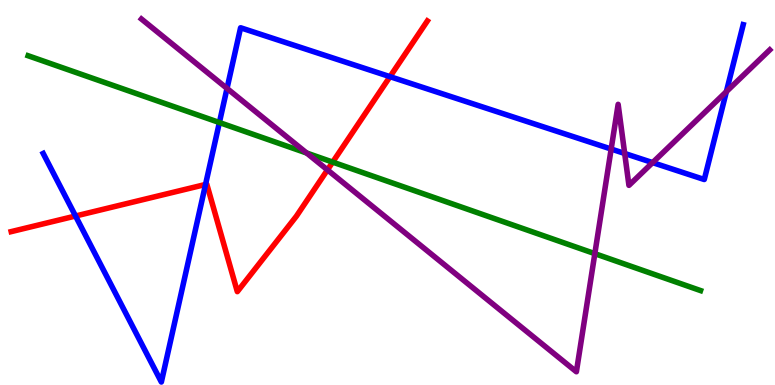[{'lines': ['blue', 'red'], 'intersections': [{'x': 0.975, 'y': 4.39}, {'x': 2.65, 'y': 5.21}, {'x': 5.03, 'y': 8.01}]}, {'lines': ['green', 'red'], 'intersections': [{'x': 4.29, 'y': 5.79}]}, {'lines': ['purple', 'red'], 'intersections': [{'x': 4.23, 'y': 5.59}]}, {'lines': ['blue', 'green'], 'intersections': [{'x': 2.83, 'y': 6.82}]}, {'lines': ['blue', 'purple'], 'intersections': [{'x': 2.93, 'y': 7.7}, {'x': 7.89, 'y': 6.13}, {'x': 8.06, 'y': 6.01}, {'x': 8.42, 'y': 5.78}, {'x': 9.37, 'y': 7.62}]}, {'lines': ['green', 'purple'], 'intersections': [{'x': 3.96, 'y': 6.03}, {'x': 7.68, 'y': 3.41}]}]